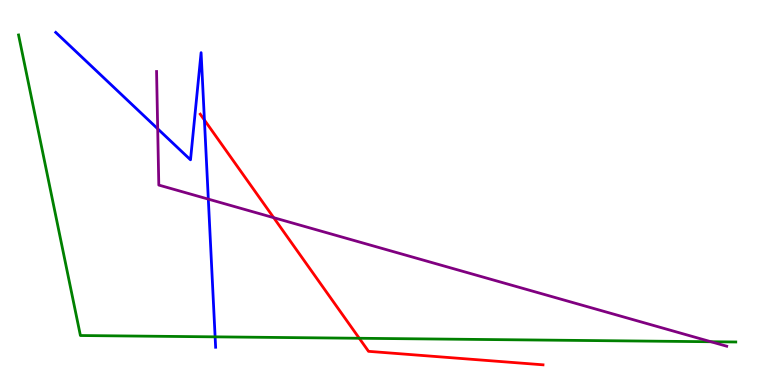[{'lines': ['blue', 'red'], 'intersections': [{'x': 2.64, 'y': 6.88}]}, {'lines': ['green', 'red'], 'intersections': [{'x': 4.64, 'y': 1.21}]}, {'lines': ['purple', 'red'], 'intersections': [{'x': 3.53, 'y': 4.35}]}, {'lines': ['blue', 'green'], 'intersections': [{'x': 2.78, 'y': 1.25}]}, {'lines': ['blue', 'purple'], 'intersections': [{'x': 2.03, 'y': 6.65}, {'x': 2.69, 'y': 4.83}]}, {'lines': ['green', 'purple'], 'intersections': [{'x': 9.17, 'y': 1.12}]}]